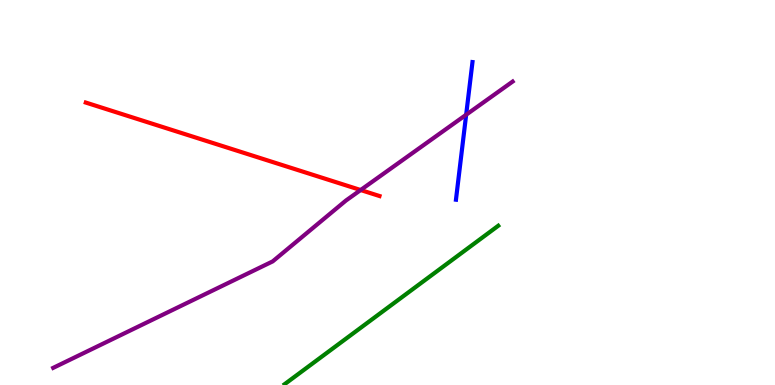[{'lines': ['blue', 'red'], 'intersections': []}, {'lines': ['green', 'red'], 'intersections': []}, {'lines': ['purple', 'red'], 'intersections': [{'x': 4.65, 'y': 5.06}]}, {'lines': ['blue', 'green'], 'intersections': []}, {'lines': ['blue', 'purple'], 'intersections': [{'x': 6.01, 'y': 7.02}]}, {'lines': ['green', 'purple'], 'intersections': []}]